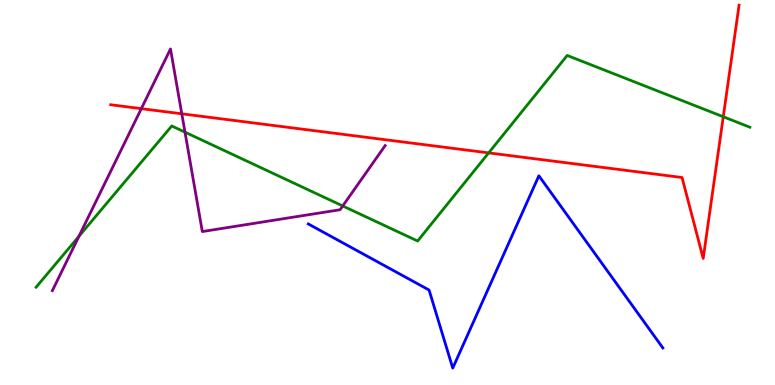[{'lines': ['blue', 'red'], 'intersections': []}, {'lines': ['green', 'red'], 'intersections': [{'x': 6.31, 'y': 6.03}, {'x': 9.33, 'y': 6.97}]}, {'lines': ['purple', 'red'], 'intersections': [{'x': 1.82, 'y': 7.18}, {'x': 2.35, 'y': 7.04}]}, {'lines': ['blue', 'green'], 'intersections': []}, {'lines': ['blue', 'purple'], 'intersections': []}, {'lines': ['green', 'purple'], 'intersections': [{'x': 1.02, 'y': 3.86}, {'x': 2.39, 'y': 6.57}, {'x': 4.42, 'y': 4.65}]}]